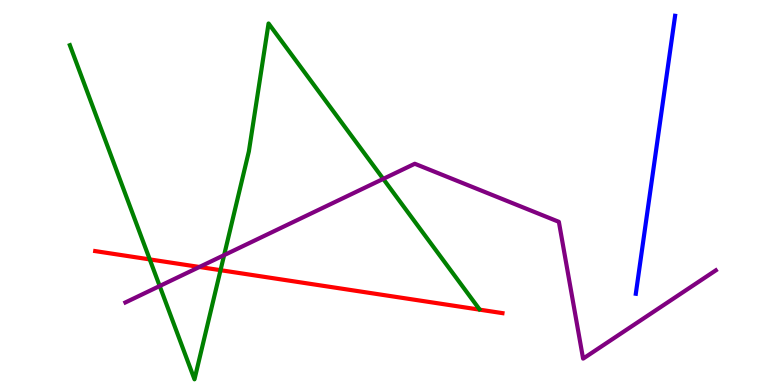[{'lines': ['blue', 'red'], 'intersections': []}, {'lines': ['green', 'red'], 'intersections': [{'x': 1.93, 'y': 3.26}, {'x': 2.85, 'y': 2.98}]}, {'lines': ['purple', 'red'], 'intersections': [{'x': 2.57, 'y': 3.07}]}, {'lines': ['blue', 'green'], 'intersections': []}, {'lines': ['blue', 'purple'], 'intersections': []}, {'lines': ['green', 'purple'], 'intersections': [{'x': 2.06, 'y': 2.57}, {'x': 2.89, 'y': 3.37}, {'x': 4.95, 'y': 5.35}]}]